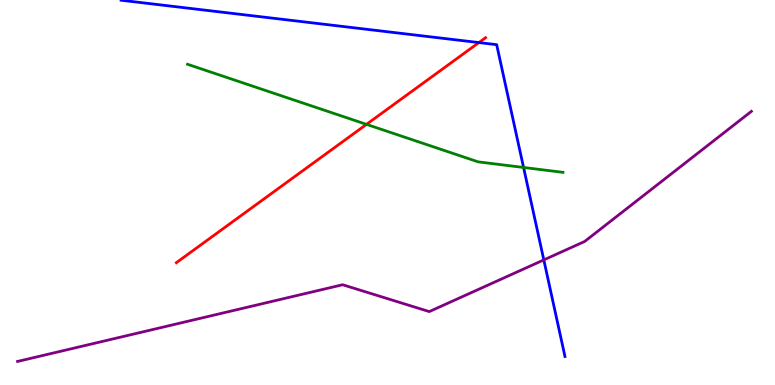[{'lines': ['blue', 'red'], 'intersections': [{'x': 6.18, 'y': 8.89}]}, {'lines': ['green', 'red'], 'intersections': [{'x': 4.73, 'y': 6.77}]}, {'lines': ['purple', 'red'], 'intersections': []}, {'lines': ['blue', 'green'], 'intersections': [{'x': 6.76, 'y': 5.65}]}, {'lines': ['blue', 'purple'], 'intersections': [{'x': 7.02, 'y': 3.25}]}, {'lines': ['green', 'purple'], 'intersections': []}]